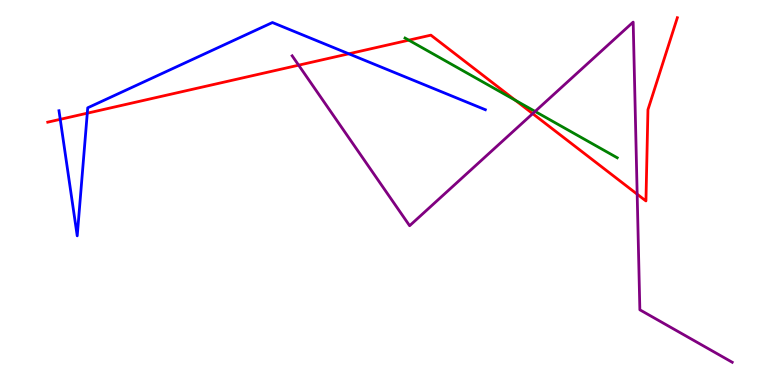[{'lines': ['blue', 'red'], 'intersections': [{'x': 0.777, 'y': 6.9}, {'x': 1.13, 'y': 7.06}, {'x': 4.5, 'y': 8.6}]}, {'lines': ['green', 'red'], 'intersections': [{'x': 5.27, 'y': 8.96}, {'x': 6.65, 'y': 7.39}]}, {'lines': ['purple', 'red'], 'intersections': [{'x': 3.85, 'y': 8.31}, {'x': 6.87, 'y': 7.05}, {'x': 8.22, 'y': 4.96}]}, {'lines': ['blue', 'green'], 'intersections': []}, {'lines': ['blue', 'purple'], 'intersections': []}, {'lines': ['green', 'purple'], 'intersections': [{'x': 6.9, 'y': 7.11}]}]